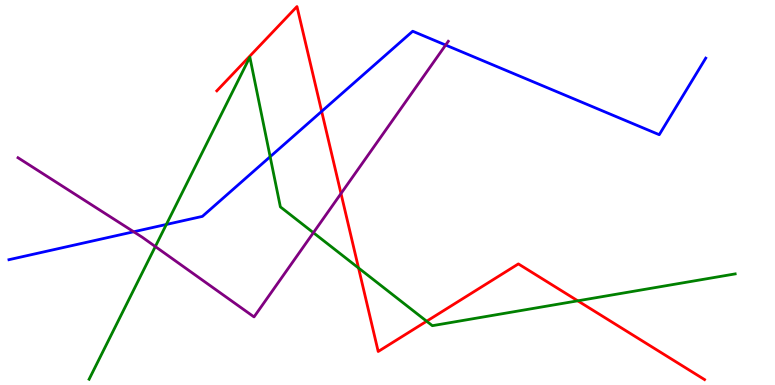[{'lines': ['blue', 'red'], 'intersections': [{'x': 4.15, 'y': 7.11}]}, {'lines': ['green', 'red'], 'intersections': [{'x': 4.63, 'y': 3.04}, {'x': 5.51, 'y': 1.66}, {'x': 7.46, 'y': 2.19}]}, {'lines': ['purple', 'red'], 'intersections': [{'x': 4.4, 'y': 4.97}]}, {'lines': ['blue', 'green'], 'intersections': [{'x': 2.15, 'y': 4.17}, {'x': 3.49, 'y': 5.93}]}, {'lines': ['blue', 'purple'], 'intersections': [{'x': 1.73, 'y': 3.98}, {'x': 5.75, 'y': 8.83}]}, {'lines': ['green', 'purple'], 'intersections': [{'x': 2.0, 'y': 3.6}, {'x': 4.04, 'y': 3.96}]}]